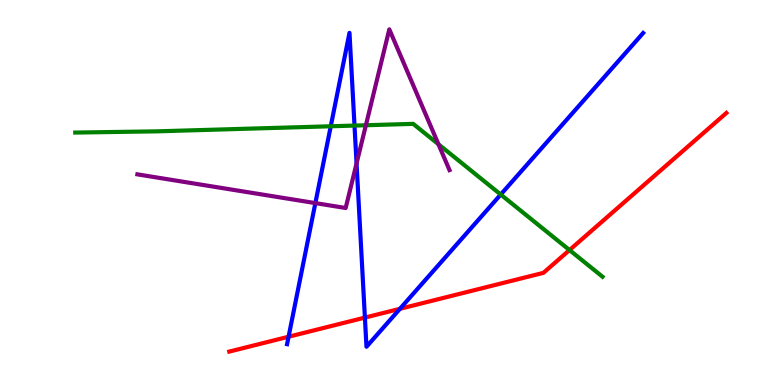[{'lines': ['blue', 'red'], 'intersections': [{'x': 3.72, 'y': 1.25}, {'x': 4.71, 'y': 1.75}, {'x': 5.16, 'y': 1.98}]}, {'lines': ['green', 'red'], 'intersections': [{'x': 7.35, 'y': 3.51}]}, {'lines': ['purple', 'red'], 'intersections': []}, {'lines': ['blue', 'green'], 'intersections': [{'x': 4.27, 'y': 6.72}, {'x': 4.57, 'y': 6.74}, {'x': 6.46, 'y': 4.95}]}, {'lines': ['blue', 'purple'], 'intersections': [{'x': 4.07, 'y': 4.72}, {'x': 4.6, 'y': 5.76}]}, {'lines': ['green', 'purple'], 'intersections': [{'x': 4.72, 'y': 6.75}, {'x': 5.66, 'y': 6.25}]}]